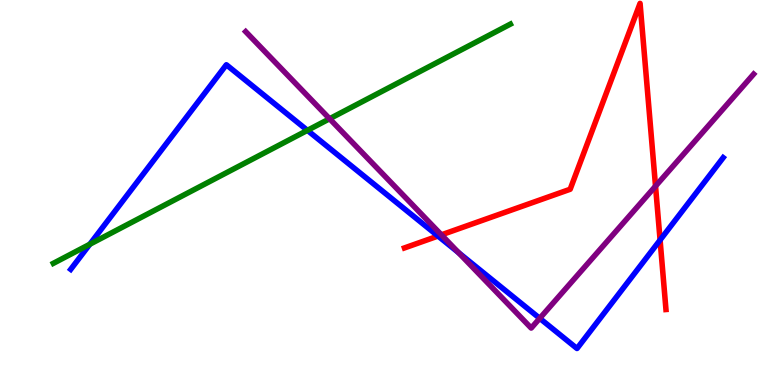[{'lines': ['blue', 'red'], 'intersections': [{'x': 5.65, 'y': 3.87}, {'x': 8.52, 'y': 3.77}]}, {'lines': ['green', 'red'], 'intersections': []}, {'lines': ['purple', 'red'], 'intersections': [{'x': 5.7, 'y': 3.9}, {'x': 8.46, 'y': 5.17}]}, {'lines': ['blue', 'green'], 'intersections': [{'x': 1.16, 'y': 3.66}, {'x': 3.97, 'y': 6.61}]}, {'lines': ['blue', 'purple'], 'intersections': [{'x': 5.92, 'y': 3.44}, {'x': 6.96, 'y': 1.73}]}, {'lines': ['green', 'purple'], 'intersections': [{'x': 4.25, 'y': 6.92}]}]